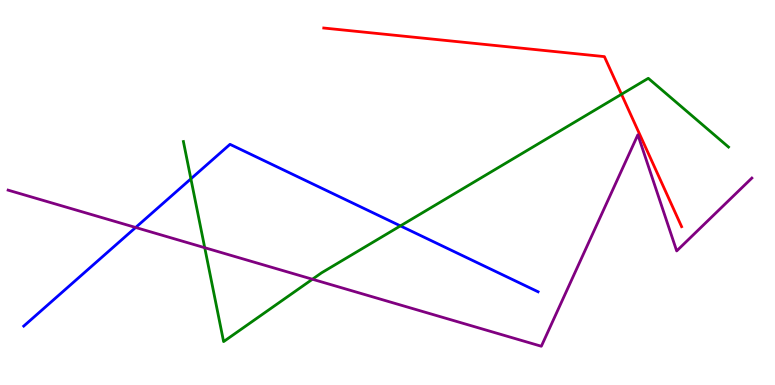[{'lines': ['blue', 'red'], 'intersections': []}, {'lines': ['green', 'red'], 'intersections': [{'x': 8.02, 'y': 7.55}]}, {'lines': ['purple', 'red'], 'intersections': []}, {'lines': ['blue', 'green'], 'intersections': [{'x': 2.46, 'y': 5.36}, {'x': 5.17, 'y': 4.13}]}, {'lines': ['blue', 'purple'], 'intersections': [{'x': 1.75, 'y': 4.09}]}, {'lines': ['green', 'purple'], 'intersections': [{'x': 2.64, 'y': 3.57}, {'x': 4.03, 'y': 2.75}]}]